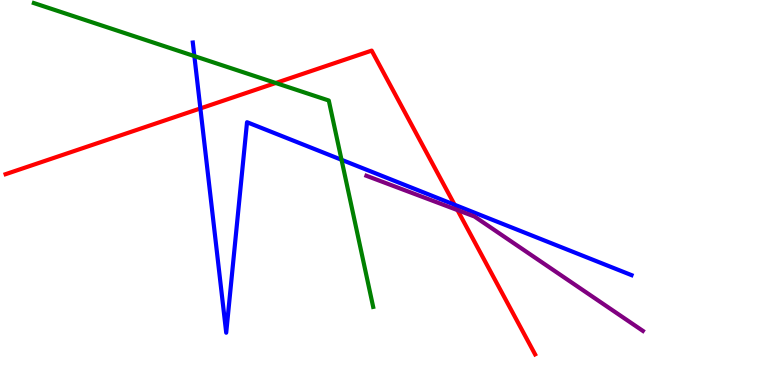[{'lines': ['blue', 'red'], 'intersections': [{'x': 2.59, 'y': 7.18}, {'x': 5.87, 'y': 4.68}]}, {'lines': ['green', 'red'], 'intersections': [{'x': 3.56, 'y': 7.84}]}, {'lines': ['purple', 'red'], 'intersections': [{'x': 5.9, 'y': 4.54}]}, {'lines': ['blue', 'green'], 'intersections': [{'x': 2.51, 'y': 8.54}, {'x': 4.41, 'y': 5.85}]}, {'lines': ['blue', 'purple'], 'intersections': []}, {'lines': ['green', 'purple'], 'intersections': []}]